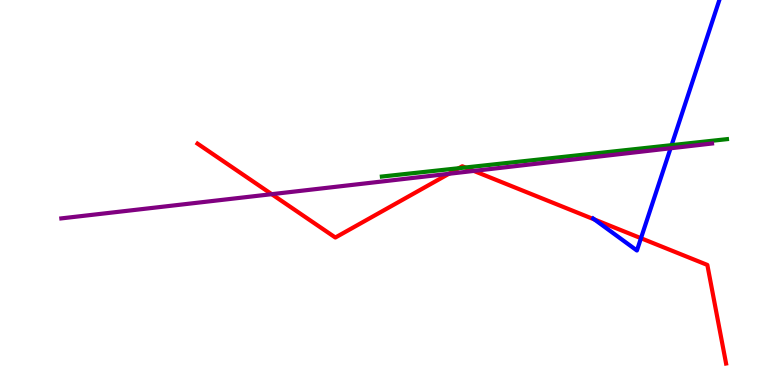[{'lines': ['blue', 'red'], 'intersections': [{'x': 7.67, 'y': 4.3}, {'x': 8.27, 'y': 3.81}]}, {'lines': ['green', 'red'], 'intersections': [{'x': 5.92, 'y': 5.63}, {'x': 6.0, 'y': 5.65}]}, {'lines': ['purple', 'red'], 'intersections': [{'x': 3.51, 'y': 4.96}, {'x': 5.79, 'y': 5.49}, {'x': 6.11, 'y': 5.56}]}, {'lines': ['blue', 'green'], 'intersections': [{'x': 8.67, 'y': 6.23}]}, {'lines': ['blue', 'purple'], 'intersections': [{'x': 8.65, 'y': 6.15}]}, {'lines': ['green', 'purple'], 'intersections': []}]